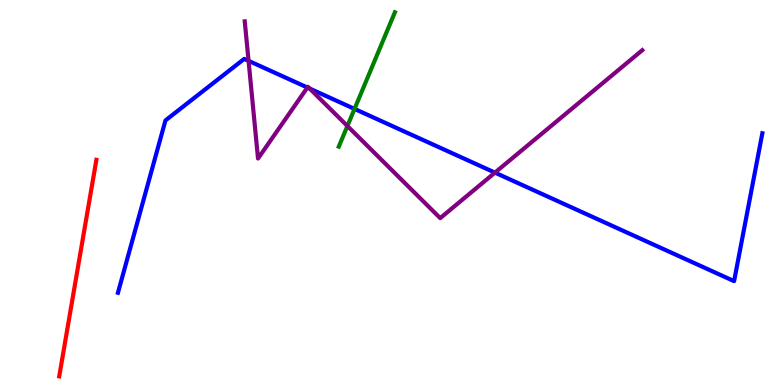[{'lines': ['blue', 'red'], 'intersections': []}, {'lines': ['green', 'red'], 'intersections': []}, {'lines': ['purple', 'red'], 'intersections': []}, {'lines': ['blue', 'green'], 'intersections': [{'x': 4.57, 'y': 7.17}]}, {'lines': ['blue', 'purple'], 'intersections': [{'x': 3.21, 'y': 8.42}, {'x': 3.97, 'y': 7.73}, {'x': 4.0, 'y': 7.7}, {'x': 6.39, 'y': 5.52}]}, {'lines': ['green', 'purple'], 'intersections': [{'x': 4.48, 'y': 6.73}]}]